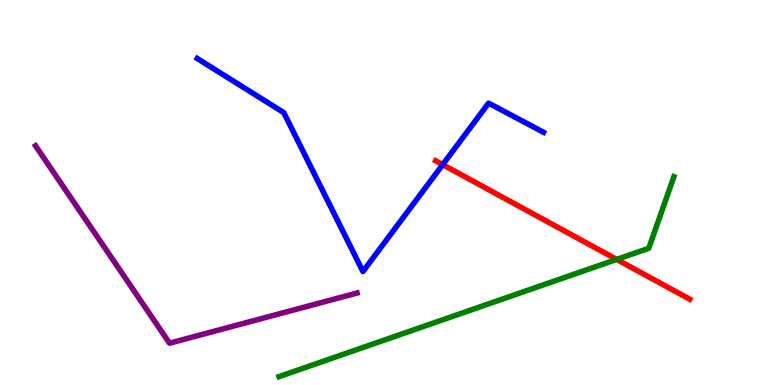[{'lines': ['blue', 'red'], 'intersections': [{'x': 5.71, 'y': 5.72}]}, {'lines': ['green', 'red'], 'intersections': [{'x': 7.96, 'y': 3.26}]}, {'lines': ['purple', 'red'], 'intersections': []}, {'lines': ['blue', 'green'], 'intersections': []}, {'lines': ['blue', 'purple'], 'intersections': []}, {'lines': ['green', 'purple'], 'intersections': []}]